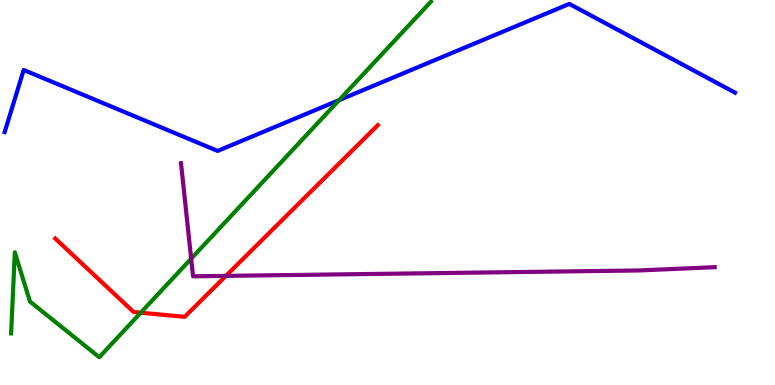[{'lines': ['blue', 'red'], 'intersections': []}, {'lines': ['green', 'red'], 'intersections': [{'x': 1.82, 'y': 1.88}]}, {'lines': ['purple', 'red'], 'intersections': [{'x': 2.92, 'y': 2.83}]}, {'lines': ['blue', 'green'], 'intersections': [{'x': 4.38, 'y': 7.4}]}, {'lines': ['blue', 'purple'], 'intersections': []}, {'lines': ['green', 'purple'], 'intersections': [{'x': 2.47, 'y': 3.28}]}]